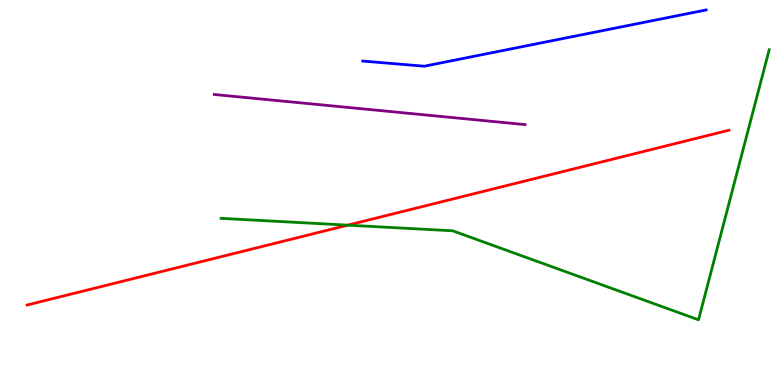[{'lines': ['blue', 'red'], 'intersections': []}, {'lines': ['green', 'red'], 'intersections': [{'x': 4.49, 'y': 4.15}]}, {'lines': ['purple', 'red'], 'intersections': []}, {'lines': ['blue', 'green'], 'intersections': []}, {'lines': ['blue', 'purple'], 'intersections': []}, {'lines': ['green', 'purple'], 'intersections': []}]